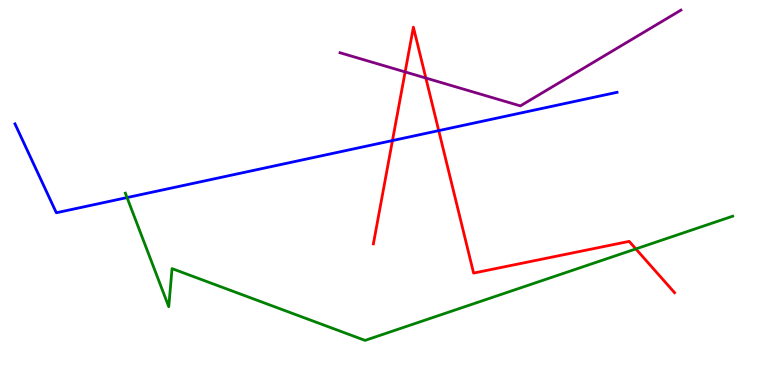[{'lines': ['blue', 'red'], 'intersections': [{'x': 5.06, 'y': 6.35}, {'x': 5.66, 'y': 6.61}]}, {'lines': ['green', 'red'], 'intersections': [{'x': 8.2, 'y': 3.53}]}, {'lines': ['purple', 'red'], 'intersections': [{'x': 5.23, 'y': 8.13}, {'x': 5.49, 'y': 7.97}]}, {'lines': ['blue', 'green'], 'intersections': [{'x': 1.64, 'y': 4.87}]}, {'lines': ['blue', 'purple'], 'intersections': []}, {'lines': ['green', 'purple'], 'intersections': []}]